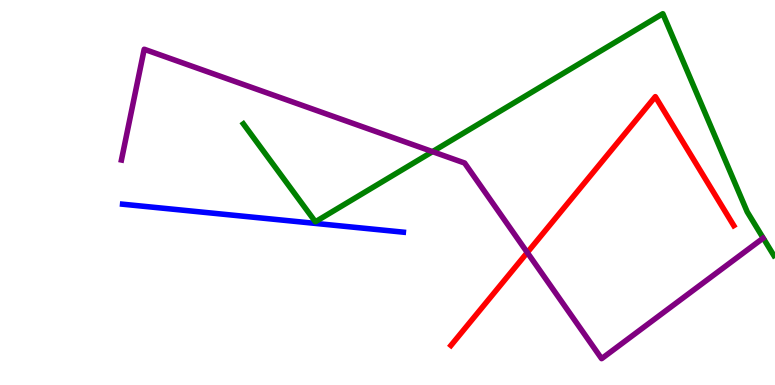[{'lines': ['blue', 'red'], 'intersections': []}, {'lines': ['green', 'red'], 'intersections': []}, {'lines': ['purple', 'red'], 'intersections': [{'x': 6.8, 'y': 3.44}]}, {'lines': ['blue', 'green'], 'intersections': []}, {'lines': ['blue', 'purple'], 'intersections': []}, {'lines': ['green', 'purple'], 'intersections': [{'x': 5.58, 'y': 6.06}]}]